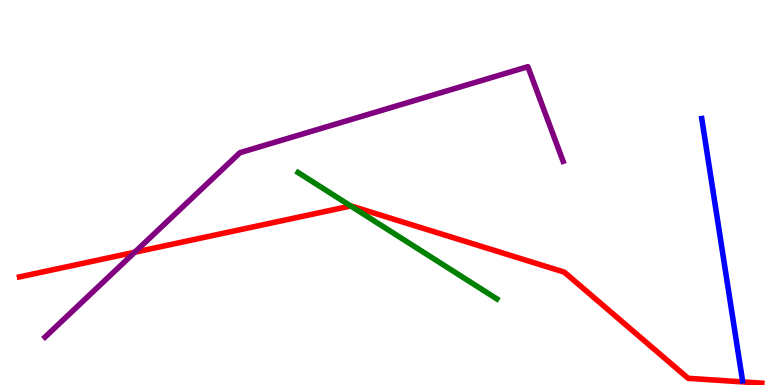[{'lines': ['blue', 'red'], 'intersections': []}, {'lines': ['green', 'red'], 'intersections': [{'x': 4.53, 'y': 4.65}]}, {'lines': ['purple', 'red'], 'intersections': [{'x': 1.74, 'y': 3.45}]}, {'lines': ['blue', 'green'], 'intersections': []}, {'lines': ['blue', 'purple'], 'intersections': []}, {'lines': ['green', 'purple'], 'intersections': []}]